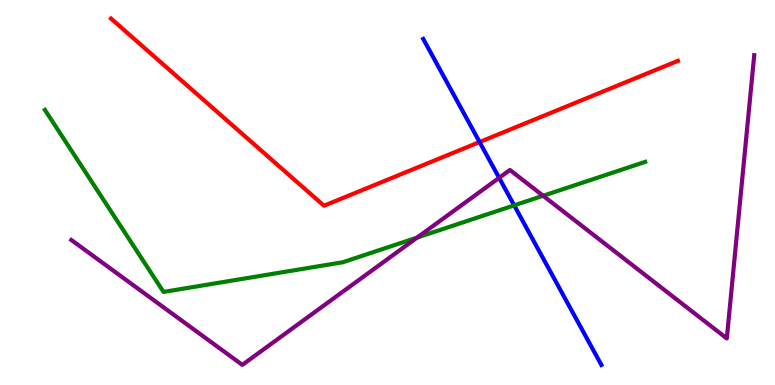[{'lines': ['blue', 'red'], 'intersections': [{'x': 6.19, 'y': 6.31}]}, {'lines': ['green', 'red'], 'intersections': []}, {'lines': ['purple', 'red'], 'intersections': []}, {'lines': ['blue', 'green'], 'intersections': [{'x': 6.63, 'y': 4.67}]}, {'lines': ['blue', 'purple'], 'intersections': [{'x': 6.44, 'y': 5.38}]}, {'lines': ['green', 'purple'], 'intersections': [{'x': 5.38, 'y': 3.83}, {'x': 7.01, 'y': 4.92}]}]